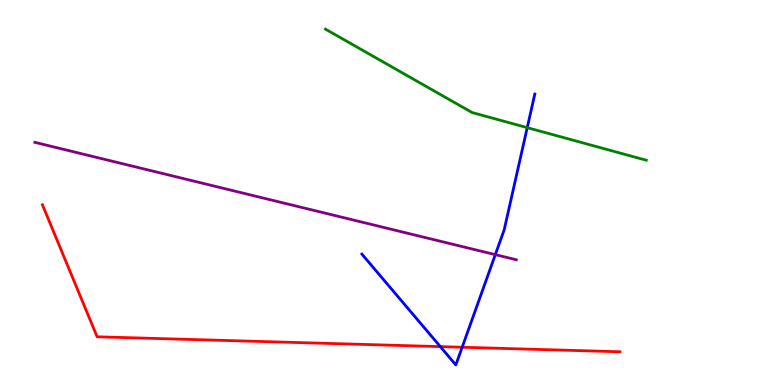[{'lines': ['blue', 'red'], 'intersections': [{'x': 5.68, 'y': 0.997}, {'x': 5.96, 'y': 0.981}]}, {'lines': ['green', 'red'], 'intersections': []}, {'lines': ['purple', 'red'], 'intersections': []}, {'lines': ['blue', 'green'], 'intersections': [{'x': 6.8, 'y': 6.68}]}, {'lines': ['blue', 'purple'], 'intersections': [{'x': 6.39, 'y': 3.39}]}, {'lines': ['green', 'purple'], 'intersections': []}]